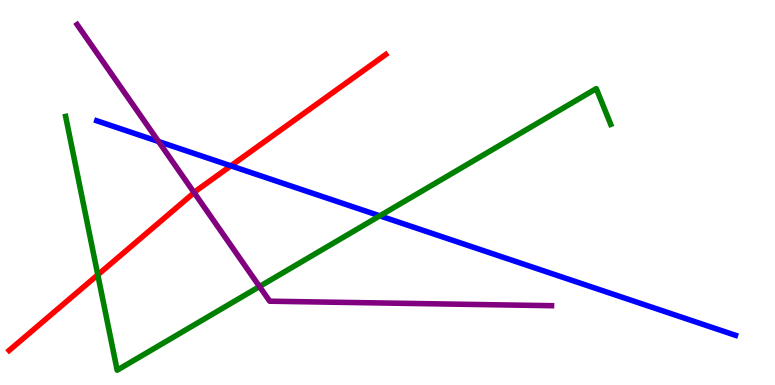[{'lines': ['blue', 'red'], 'intersections': [{'x': 2.98, 'y': 5.69}]}, {'lines': ['green', 'red'], 'intersections': [{'x': 1.26, 'y': 2.86}]}, {'lines': ['purple', 'red'], 'intersections': [{'x': 2.51, 'y': 5.0}]}, {'lines': ['blue', 'green'], 'intersections': [{'x': 4.9, 'y': 4.39}]}, {'lines': ['blue', 'purple'], 'intersections': [{'x': 2.05, 'y': 6.32}]}, {'lines': ['green', 'purple'], 'intersections': [{'x': 3.35, 'y': 2.56}]}]